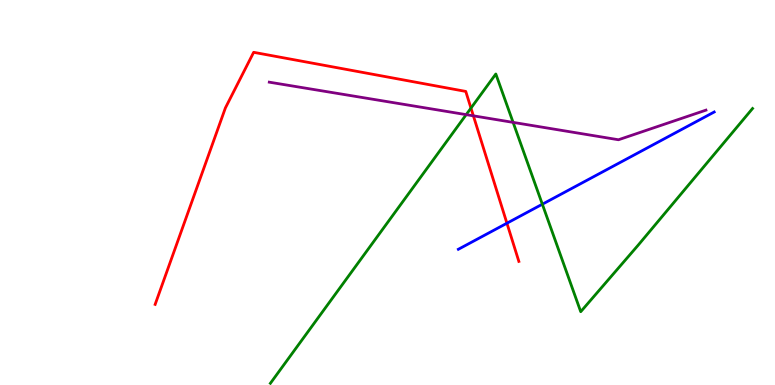[{'lines': ['blue', 'red'], 'intersections': [{'x': 6.54, 'y': 4.2}]}, {'lines': ['green', 'red'], 'intersections': [{'x': 6.08, 'y': 7.19}]}, {'lines': ['purple', 'red'], 'intersections': [{'x': 6.11, 'y': 6.99}]}, {'lines': ['blue', 'green'], 'intersections': [{'x': 7.0, 'y': 4.7}]}, {'lines': ['blue', 'purple'], 'intersections': []}, {'lines': ['green', 'purple'], 'intersections': [{'x': 6.02, 'y': 7.02}, {'x': 6.62, 'y': 6.82}]}]